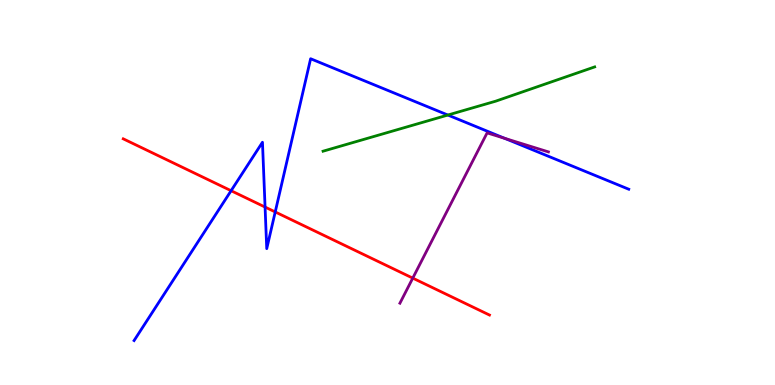[{'lines': ['blue', 'red'], 'intersections': [{'x': 2.98, 'y': 5.05}, {'x': 3.42, 'y': 4.62}, {'x': 3.55, 'y': 4.49}]}, {'lines': ['green', 'red'], 'intersections': []}, {'lines': ['purple', 'red'], 'intersections': [{'x': 5.33, 'y': 2.78}]}, {'lines': ['blue', 'green'], 'intersections': [{'x': 5.78, 'y': 7.01}]}, {'lines': ['blue', 'purple'], 'intersections': [{'x': 6.51, 'y': 6.41}]}, {'lines': ['green', 'purple'], 'intersections': []}]